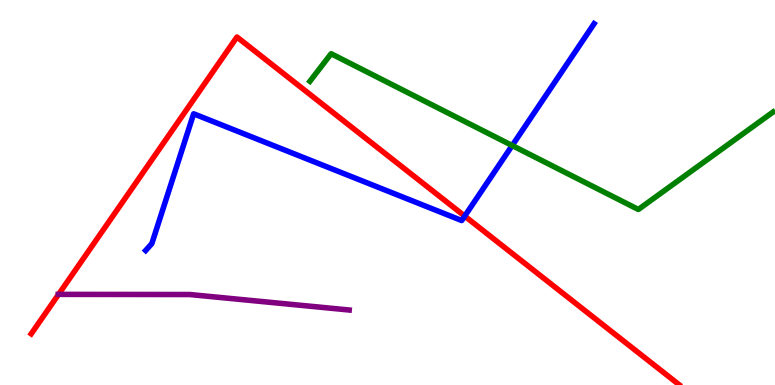[{'lines': ['blue', 'red'], 'intersections': [{'x': 6.0, 'y': 4.39}]}, {'lines': ['green', 'red'], 'intersections': []}, {'lines': ['purple', 'red'], 'intersections': [{'x': 0.756, 'y': 2.35}]}, {'lines': ['blue', 'green'], 'intersections': [{'x': 6.61, 'y': 6.22}]}, {'lines': ['blue', 'purple'], 'intersections': []}, {'lines': ['green', 'purple'], 'intersections': []}]